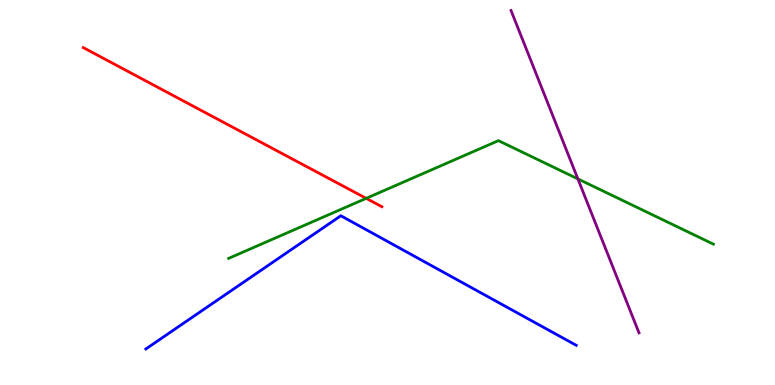[{'lines': ['blue', 'red'], 'intersections': []}, {'lines': ['green', 'red'], 'intersections': [{'x': 4.73, 'y': 4.85}]}, {'lines': ['purple', 'red'], 'intersections': []}, {'lines': ['blue', 'green'], 'intersections': []}, {'lines': ['blue', 'purple'], 'intersections': []}, {'lines': ['green', 'purple'], 'intersections': [{'x': 7.46, 'y': 5.35}]}]